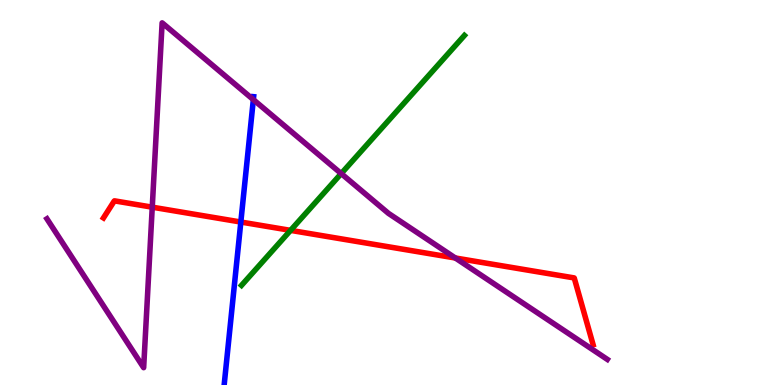[{'lines': ['blue', 'red'], 'intersections': [{'x': 3.11, 'y': 4.23}]}, {'lines': ['green', 'red'], 'intersections': [{'x': 3.75, 'y': 4.02}]}, {'lines': ['purple', 'red'], 'intersections': [{'x': 1.96, 'y': 4.62}, {'x': 5.88, 'y': 3.3}]}, {'lines': ['blue', 'green'], 'intersections': []}, {'lines': ['blue', 'purple'], 'intersections': [{'x': 3.27, 'y': 7.41}]}, {'lines': ['green', 'purple'], 'intersections': [{'x': 4.4, 'y': 5.49}]}]